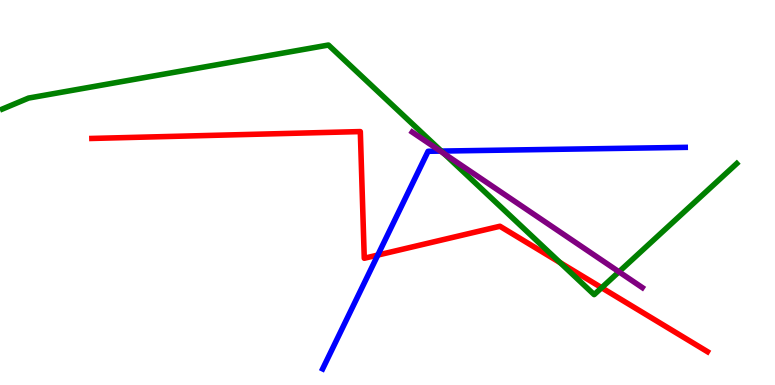[{'lines': ['blue', 'red'], 'intersections': [{'x': 4.87, 'y': 3.37}]}, {'lines': ['green', 'red'], 'intersections': [{'x': 7.23, 'y': 3.18}, {'x': 7.76, 'y': 2.53}]}, {'lines': ['purple', 'red'], 'intersections': []}, {'lines': ['blue', 'green'], 'intersections': [{'x': 5.69, 'y': 6.08}]}, {'lines': ['blue', 'purple'], 'intersections': [{'x': 5.68, 'y': 6.08}]}, {'lines': ['green', 'purple'], 'intersections': [{'x': 5.73, 'y': 6.01}, {'x': 7.99, 'y': 2.94}]}]